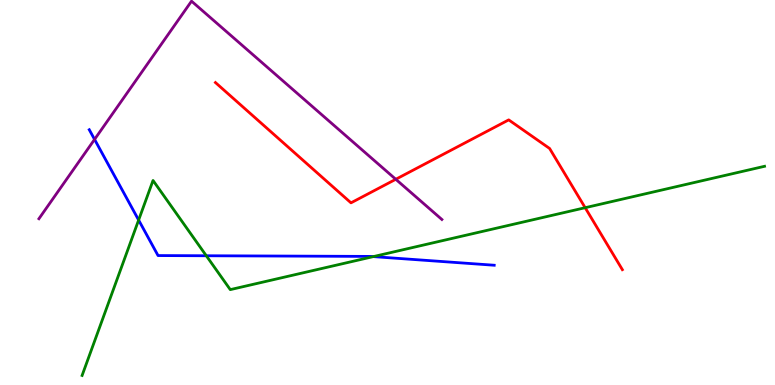[{'lines': ['blue', 'red'], 'intersections': []}, {'lines': ['green', 'red'], 'intersections': [{'x': 7.55, 'y': 4.61}]}, {'lines': ['purple', 'red'], 'intersections': [{'x': 5.11, 'y': 5.34}]}, {'lines': ['blue', 'green'], 'intersections': [{'x': 1.79, 'y': 4.28}, {'x': 2.66, 'y': 3.36}, {'x': 4.82, 'y': 3.33}]}, {'lines': ['blue', 'purple'], 'intersections': [{'x': 1.22, 'y': 6.38}]}, {'lines': ['green', 'purple'], 'intersections': []}]